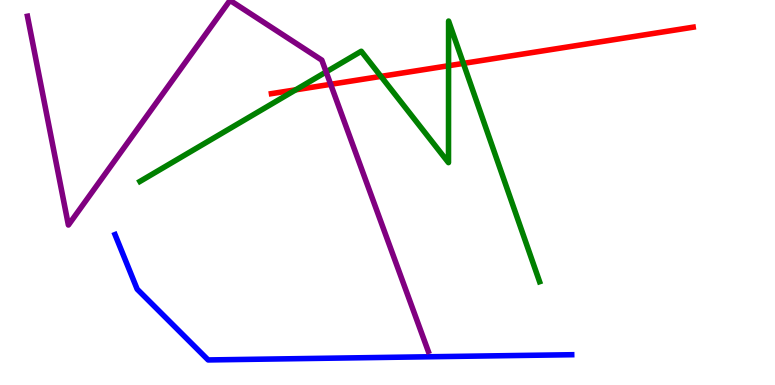[{'lines': ['blue', 'red'], 'intersections': []}, {'lines': ['green', 'red'], 'intersections': [{'x': 3.82, 'y': 7.67}, {'x': 4.92, 'y': 8.02}, {'x': 5.79, 'y': 8.29}, {'x': 5.98, 'y': 8.35}]}, {'lines': ['purple', 'red'], 'intersections': [{'x': 4.27, 'y': 7.81}]}, {'lines': ['blue', 'green'], 'intersections': []}, {'lines': ['blue', 'purple'], 'intersections': []}, {'lines': ['green', 'purple'], 'intersections': [{'x': 4.21, 'y': 8.13}]}]